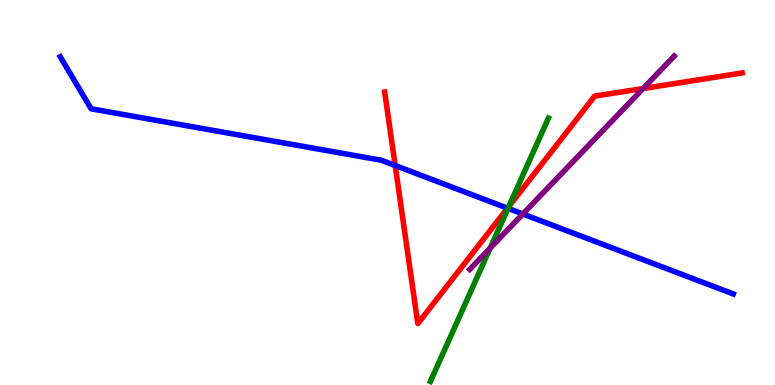[{'lines': ['blue', 'red'], 'intersections': [{'x': 5.1, 'y': 5.7}, {'x': 6.55, 'y': 4.59}]}, {'lines': ['green', 'red'], 'intersections': [{'x': 6.57, 'y': 4.64}]}, {'lines': ['purple', 'red'], 'intersections': [{'x': 8.3, 'y': 7.7}]}, {'lines': ['blue', 'green'], 'intersections': [{'x': 6.55, 'y': 4.59}]}, {'lines': ['blue', 'purple'], 'intersections': [{'x': 6.75, 'y': 4.44}]}, {'lines': ['green', 'purple'], 'intersections': [{'x': 6.33, 'y': 3.56}]}]